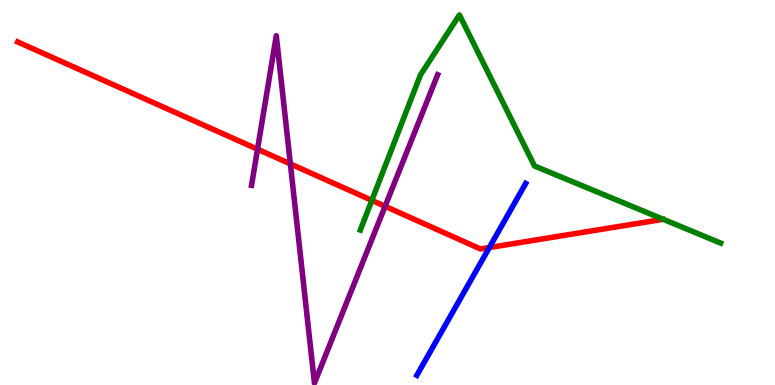[{'lines': ['blue', 'red'], 'intersections': [{'x': 6.31, 'y': 3.57}]}, {'lines': ['green', 'red'], 'intersections': [{'x': 4.8, 'y': 4.8}]}, {'lines': ['purple', 'red'], 'intersections': [{'x': 3.32, 'y': 6.12}, {'x': 3.75, 'y': 5.74}, {'x': 4.97, 'y': 4.64}]}, {'lines': ['blue', 'green'], 'intersections': []}, {'lines': ['blue', 'purple'], 'intersections': []}, {'lines': ['green', 'purple'], 'intersections': []}]